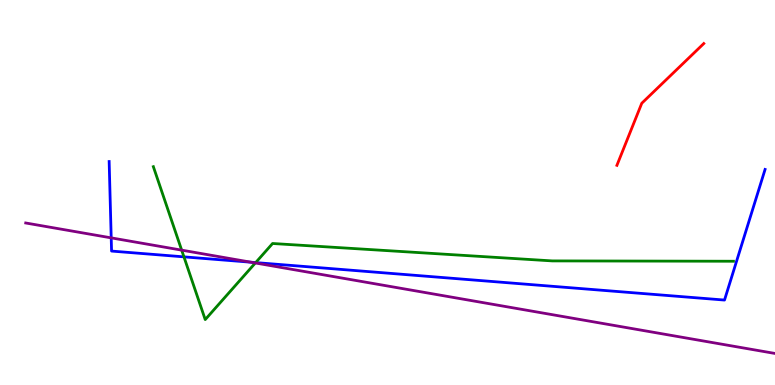[{'lines': ['blue', 'red'], 'intersections': []}, {'lines': ['green', 'red'], 'intersections': []}, {'lines': ['purple', 'red'], 'intersections': []}, {'lines': ['blue', 'green'], 'intersections': [{'x': 2.37, 'y': 3.33}, {'x': 3.3, 'y': 3.18}]}, {'lines': ['blue', 'purple'], 'intersections': [{'x': 1.43, 'y': 3.82}, {'x': 3.24, 'y': 3.19}]}, {'lines': ['green', 'purple'], 'intersections': [{'x': 2.34, 'y': 3.5}, {'x': 3.29, 'y': 3.17}]}]